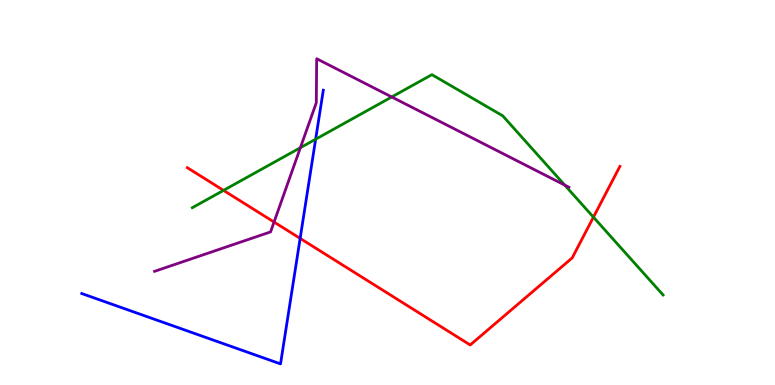[{'lines': ['blue', 'red'], 'intersections': [{'x': 3.87, 'y': 3.81}]}, {'lines': ['green', 'red'], 'intersections': [{'x': 2.88, 'y': 5.06}, {'x': 7.66, 'y': 4.36}]}, {'lines': ['purple', 'red'], 'intersections': [{'x': 3.54, 'y': 4.23}]}, {'lines': ['blue', 'green'], 'intersections': [{'x': 4.07, 'y': 6.38}]}, {'lines': ['blue', 'purple'], 'intersections': []}, {'lines': ['green', 'purple'], 'intersections': [{'x': 3.88, 'y': 6.16}, {'x': 5.05, 'y': 7.48}, {'x': 7.29, 'y': 5.19}]}]